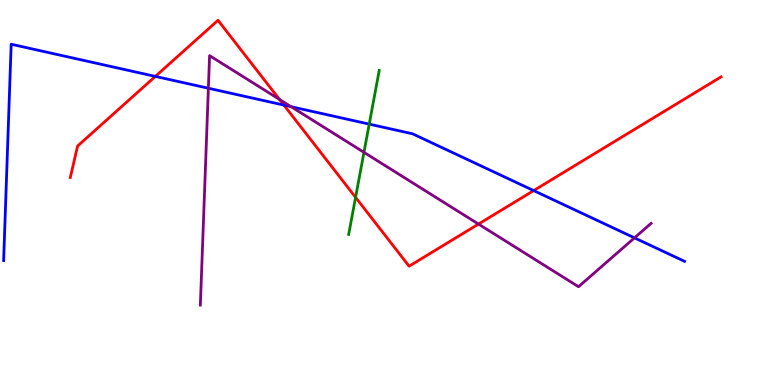[{'lines': ['blue', 'red'], 'intersections': [{'x': 2.0, 'y': 8.02}, {'x': 3.66, 'y': 7.27}, {'x': 6.89, 'y': 5.05}]}, {'lines': ['green', 'red'], 'intersections': [{'x': 4.59, 'y': 4.87}]}, {'lines': ['purple', 'red'], 'intersections': [{'x': 3.61, 'y': 7.42}, {'x': 6.17, 'y': 4.18}]}, {'lines': ['blue', 'green'], 'intersections': [{'x': 4.76, 'y': 6.78}]}, {'lines': ['blue', 'purple'], 'intersections': [{'x': 2.69, 'y': 7.71}, {'x': 3.76, 'y': 7.23}, {'x': 8.19, 'y': 3.82}]}, {'lines': ['green', 'purple'], 'intersections': [{'x': 4.7, 'y': 6.04}]}]